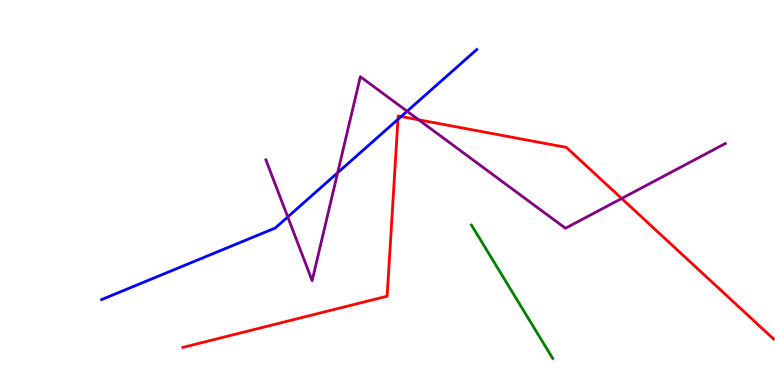[{'lines': ['blue', 'red'], 'intersections': [{'x': 5.14, 'y': 6.9}, {'x': 5.18, 'y': 6.97}]}, {'lines': ['green', 'red'], 'intersections': []}, {'lines': ['purple', 'red'], 'intersections': [{'x': 5.4, 'y': 6.89}, {'x': 8.02, 'y': 4.84}]}, {'lines': ['blue', 'green'], 'intersections': []}, {'lines': ['blue', 'purple'], 'intersections': [{'x': 3.71, 'y': 4.37}, {'x': 4.36, 'y': 5.51}, {'x': 5.25, 'y': 7.11}]}, {'lines': ['green', 'purple'], 'intersections': []}]